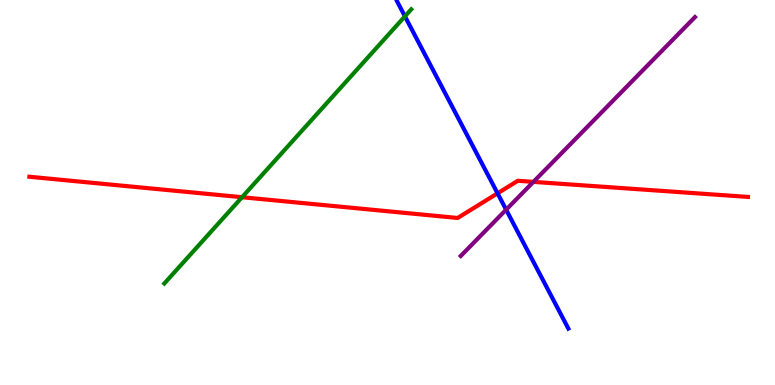[{'lines': ['blue', 'red'], 'intersections': [{'x': 6.42, 'y': 4.98}]}, {'lines': ['green', 'red'], 'intersections': [{'x': 3.12, 'y': 4.88}]}, {'lines': ['purple', 'red'], 'intersections': [{'x': 6.88, 'y': 5.28}]}, {'lines': ['blue', 'green'], 'intersections': [{'x': 5.22, 'y': 9.58}]}, {'lines': ['blue', 'purple'], 'intersections': [{'x': 6.53, 'y': 4.55}]}, {'lines': ['green', 'purple'], 'intersections': []}]